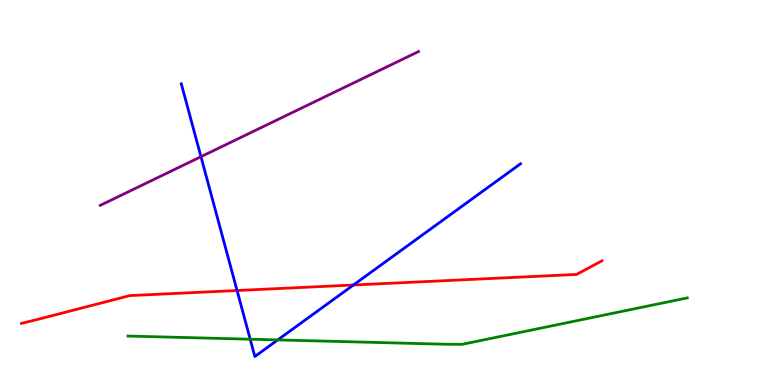[{'lines': ['blue', 'red'], 'intersections': [{'x': 3.06, 'y': 2.45}, {'x': 4.56, 'y': 2.6}]}, {'lines': ['green', 'red'], 'intersections': []}, {'lines': ['purple', 'red'], 'intersections': []}, {'lines': ['blue', 'green'], 'intersections': [{'x': 3.23, 'y': 1.19}, {'x': 3.58, 'y': 1.17}]}, {'lines': ['blue', 'purple'], 'intersections': [{'x': 2.59, 'y': 5.93}]}, {'lines': ['green', 'purple'], 'intersections': []}]